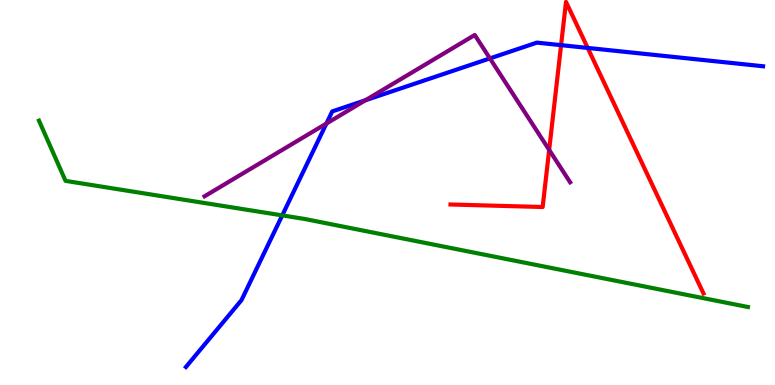[{'lines': ['blue', 'red'], 'intersections': [{'x': 7.24, 'y': 8.83}, {'x': 7.58, 'y': 8.76}]}, {'lines': ['green', 'red'], 'intersections': []}, {'lines': ['purple', 'red'], 'intersections': [{'x': 7.09, 'y': 6.11}]}, {'lines': ['blue', 'green'], 'intersections': [{'x': 3.64, 'y': 4.41}]}, {'lines': ['blue', 'purple'], 'intersections': [{'x': 4.21, 'y': 6.79}, {'x': 4.72, 'y': 7.4}, {'x': 6.32, 'y': 8.48}]}, {'lines': ['green', 'purple'], 'intersections': []}]